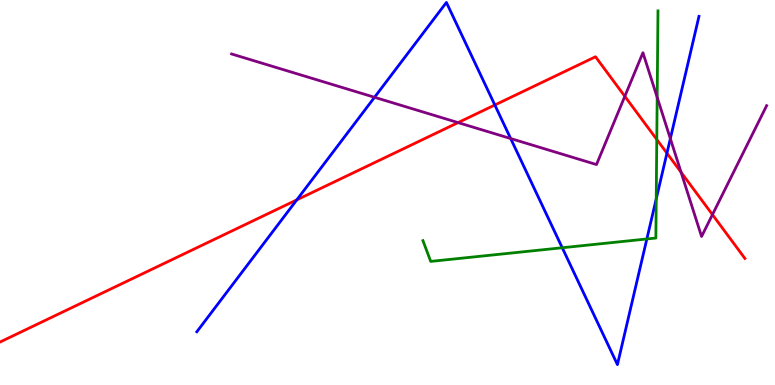[{'lines': ['blue', 'red'], 'intersections': [{'x': 3.83, 'y': 4.81}, {'x': 6.38, 'y': 7.27}, {'x': 8.61, 'y': 6.02}]}, {'lines': ['green', 'red'], 'intersections': [{'x': 8.47, 'y': 6.38}]}, {'lines': ['purple', 'red'], 'intersections': [{'x': 5.91, 'y': 6.82}, {'x': 8.06, 'y': 7.5}, {'x': 8.79, 'y': 5.53}, {'x': 9.19, 'y': 4.43}]}, {'lines': ['blue', 'green'], 'intersections': [{'x': 7.25, 'y': 3.56}, {'x': 8.35, 'y': 3.79}, {'x': 8.47, 'y': 4.83}]}, {'lines': ['blue', 'purple'], 'intersections': [{'x': 4.83, 'y': 7.47}, {'x': 6.59, 'y': 6.4}, {'x': 8.65, 'y': 6.4}]}, {'lines': ['green', 'purple'], 'intersections': [{'x': 8.48, 'y': 7.47}]}]